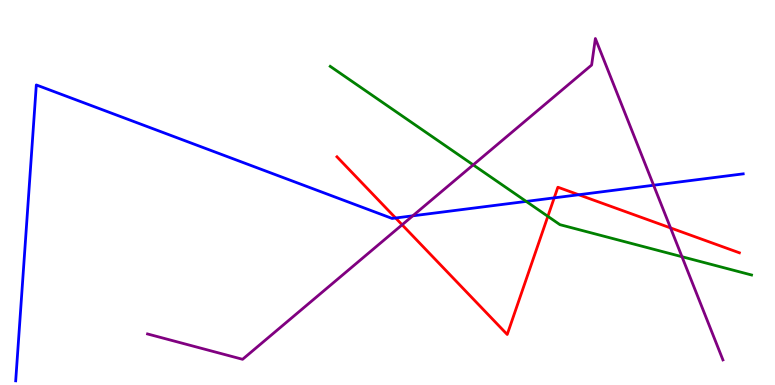[{'lines': ['blue', 'red'], 'intersections': [{'x': 5.1, 'y': 4.34}, {'x': 7.15, 'y': 4.86}, {'x': 7.47, 'y': 4.94}]}, {'lines': ['green', 'red'], 'intersections': [{'x': 7.07, 'y': 4.38}]}, {'lines': ['purple', 'red'], 'intersections': [{'x': 5.19, 'y': 4.16}, {'x': 8.65, 'y': 4.08}]}, {'lines': ['blue', 'green'], 'intersections': [{'x': 6.79, 'y': 4.77}]}, {'lines': ['blue', 'purple'], 'intersections': [{'x': 5.33, 'y': 4.39}, {'x': 8.43, 'y': 5.19}]}, {'lines': ['green', 'purple'], 'intersections': [{'x': 6.11, 'y': 5.72}, {'x': 8.8, 'y': 3.33}]}]